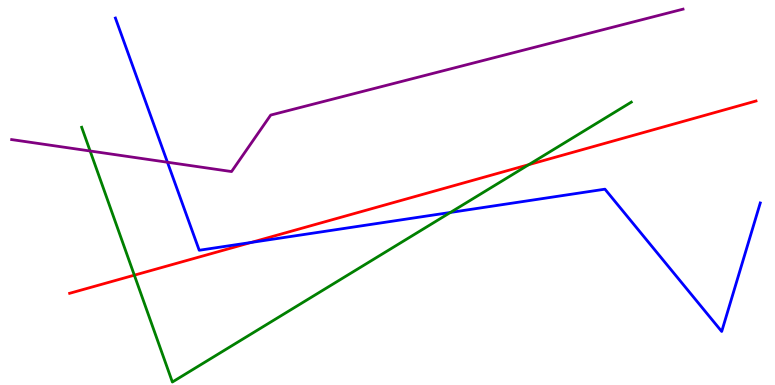[{'lines': ['blue', 'red'], 'intersections': [{'x': 3.24, 'y': 3.7}]}, {'lines': ['green', 'red'], 'intersections': [{'x': 1.73, 'y': 2.85}, {'x': 6.82, 'y': 5.72}]}, {'lines': ['purple', 'red'], 'intersections': []}, {'lines': ['blue', 'green'], 'intersections': [{'x': 5.81, 'y': 4.48}]}, {'lines': ['blue', 'purple'], 'intersections': [{'x': 2.16, 'y': 5.79}]}, {'lines': ['green', 'purple'], 'intersections': [{'x': 1.16, 'y': 6.08}]}]